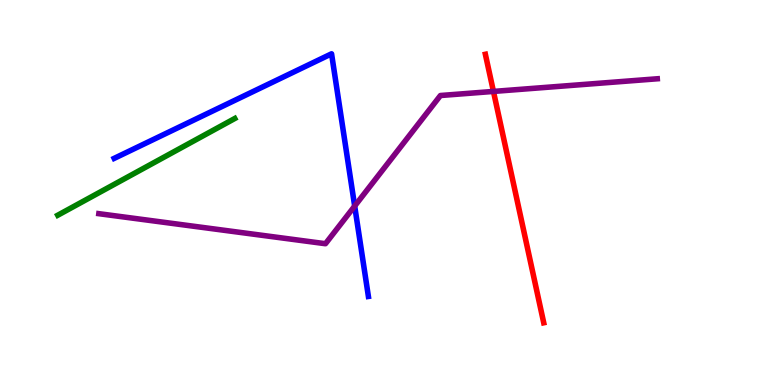[{'lines': ['blue', 'red'], 'intersections': []}, {'lines': ['green', 'red'], 'intersections': []}, {'lines': ['purple', 'red'], 'intersections': [{'x': 6.37, 'y': 7.63}]}, {'lines': ['blue', 'green'], 'intersections': []}, {'lines': ['blue', 'purple'], 'intersections': [{'x': 4.58, 'y': 4.65}]}, {'lines': ['green', 'purple'], 'intersections': []}]